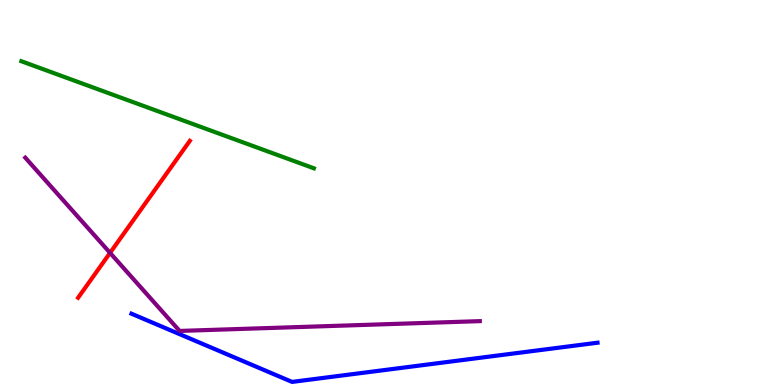[{'lines': ['blue', 'red'], 'intersections': []}, {'lines': ['green', 'red'], 'intersections': []}, {'lines': ['purple', 'red'], 'intersections': [{'x': 1.42, 'y': 3.43}]}, {'lines': ['blue', 'green'], 'intersections': []}, {'lines': ['blue', 'purple'], 'intersections': []}, {'lines': ['green', 'purple'], 'intersections': []}]